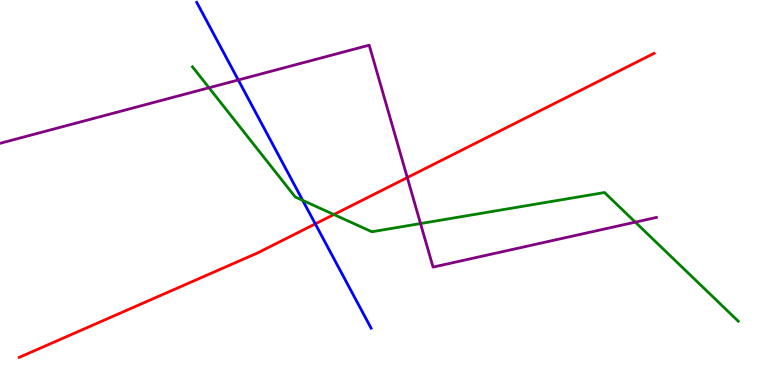[{'lines': ['blue', 'red'], 'intersections': [{'x': 4.07, 'y': 4.18}]}, {'lines': ['green', 'red'], 'intersections': [{'x': 4.31, 'y': 4.43}]}, {'lines': ['purple', 'red'], 'intersections': [{'x': 5.26, 'y': 5.39}]}, {'lines': ['blue', 'green'], 'intersections': [{'x': 3.91, 'y': 4.8}]}, {'lines': ['blue', 'purple'], 'intersections': [{'x': 3.07, 'y': 7.92}]}, {'lines': ['green', 'purple'], 'intersections': [{'x': 2.7, 'y': 7.72}, {'x': 5.43, 'y': 4.19}, {'x': 8.2, 'y': 4.23}]}]